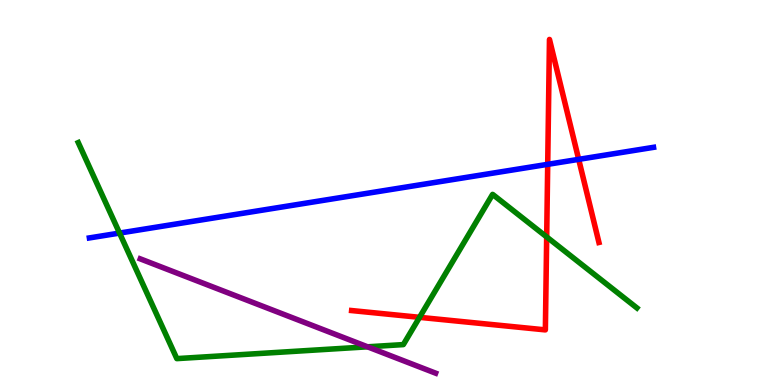[{'lines': ['blue', 'red'], 'intersections': [{'x': 7.07, 'y': 5.73}, {'x': 7.47, 'y': 5.86}]}, {'lines': ['green', 'red'], 'intersections': [{'x': 5.41, 'y': 1.76}, {'x': 7.05, 'y': 3.85}]}, {'lines': ['purple', 'red'], 'intersections': []}, {'lines': ['blue', 'green'], 'intersections': [{'x': 1.54, 'y': 3.95}]}, {'lines': ['blue', 'purple'], 'intersections': []}, {'lines': ['green', 'purple'], 'intersections': [{'x': 4.74, 'y': 0.992}]}]